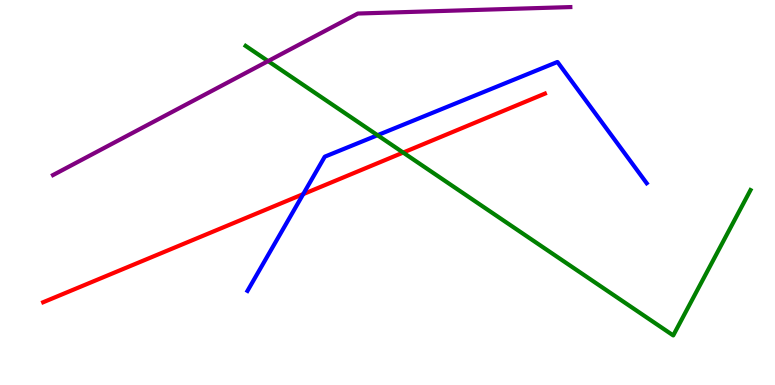[{'lines': ['blue', 'red'], 'intersections': [{'x': 3.91, 'y': 4.96}]}, {'lines': ['green', 'red'], 'intersections': [{'x': 5.2, 'y': 6.04}]}, {'lines': ['purple', 'red'], 'intersections': []}, {'lines': ['blue', 'green'], 'intersections': [{'x': 4.87, 'y': 6.49}]}, {'lines': ['blue', 'purple'], 'intersections': []}, {'lines': ['green', 'purple'], 'intersections': [{'x': 3.46, 'y': 8.41}]}]